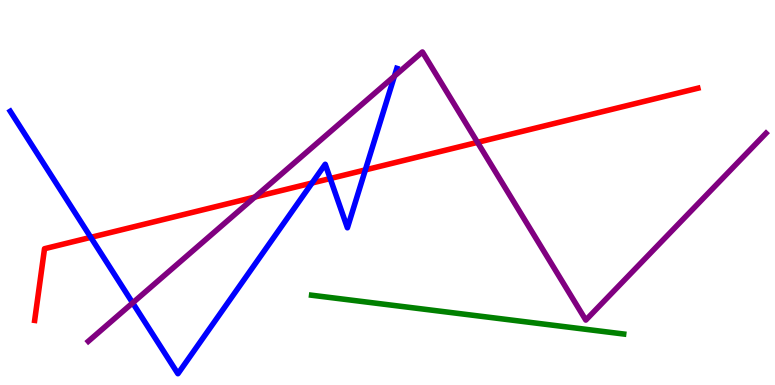[{'lines': ['blue', 'red'], 'intersections': [{'x': 1.17, 'y': 3.83}, {'x': 4.03, 'y': 5.25}, {'x': 4.26, 'y': 5.36}, {'x': 4.71, 'y': 5.59}]}, {'lines': ['green', 'red'], 'intersections': []}, {'lines': ['purple', 'red'], 'intersections': [{'x': 3.29, 'y': 4.88}, {'x': 6.16, 'y': 6.3}]}, {'lines': ['blue', 'green'], 'intersections': []}, {'lines': ['blue', 'purple'], 'intersections': [{'x': 1.71, 'y': 2.13}, {'x': 5.09, 'y': 8.02}]}, {'lines': ['green', 'purple'], 'intersections': []}]